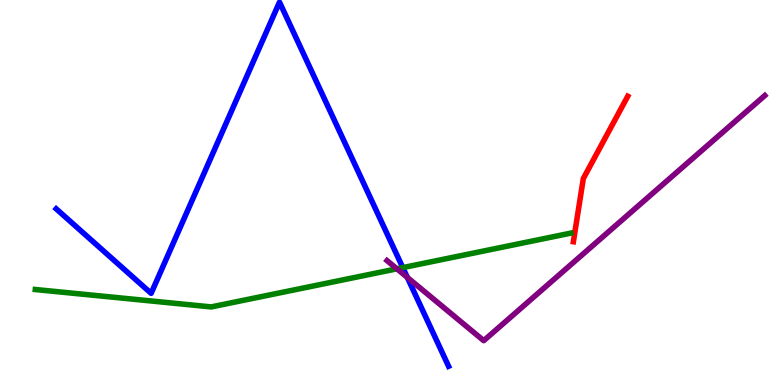[{'lines': ['blue', 'red'], 'intersections': []}, {'lines': ['green', 'red'], 'intersections': []}, {'lines': ['purple', 'red'], 'intersections': []}, {'lines': ['blue', 'green'], 'intersections': [{'x': 5.2, 'y': 3.05}]}, {'lines': ['blue', 'purple'], 'intersections': [{'x': 5.26, 'y': 2.79}]}, {'lines': ['green', 'purple'], 'intersections': [{'x': 5.12, 'y': 3.02}]}]